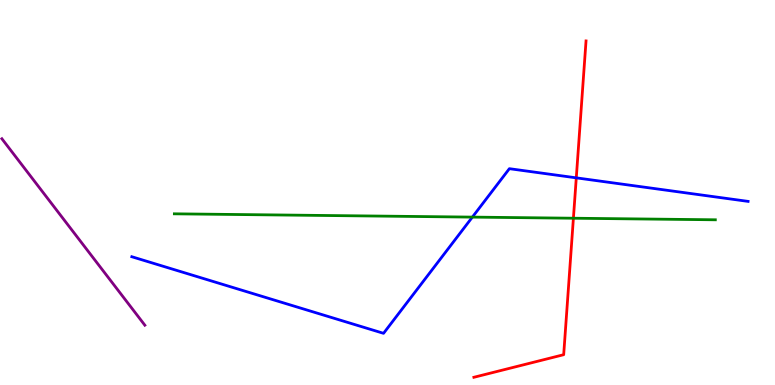[{'lines': ['blue', 'red'], 'intersections': [{'x': 7.44, 'y': 5.38}]}, {'lines': ['green', 'red'], 'intersections': [{'x': 7.4, 'y': 4.33}]}, {'lines': ['purple', 'red'], 'intersections': []}, {'lines': ['blue', 'green'], 'intersections': [{'x': 6.1, 'y': 4.36}]}, {'lines': ['blue', 'purple'], 'intersections': []}, {'lines': ['green', 'purple'], 'intersections': []}]